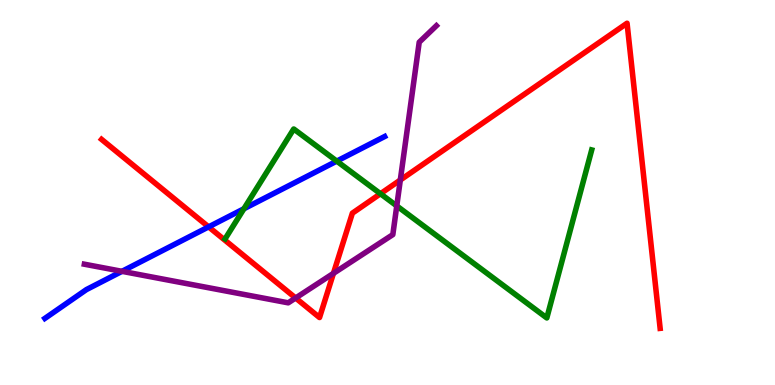[{'lines': ['blue', 'red'], 'intersections': [{'x': 2.69, 'y': 4.11}]}, {'lines': ['green', 'red'], 'intersections': [{'x': 4.91, 'y': 4.97}]}, {'lines': ['purple', 'red'], 'intersections': [{'x': 3.81, 'y': 2.26}, {'x': 4.3, 'y': 2.9}, {'x': 5.17, 'y': 5.32}]}, {'lines': ['blue', 'green'], 'intersections': [{'x': 3.15, 'y': 4.58}, {'x': 4.35, 'y': 5.82}]}, {'lines': ['blue', 'purple'], 'intersections': [{'x': 1.57, 'y': 2.95}]}, {'lines': ['green', 'purple'], 'intersections': [{'x': 5.12, 'y': 4.65}]}]